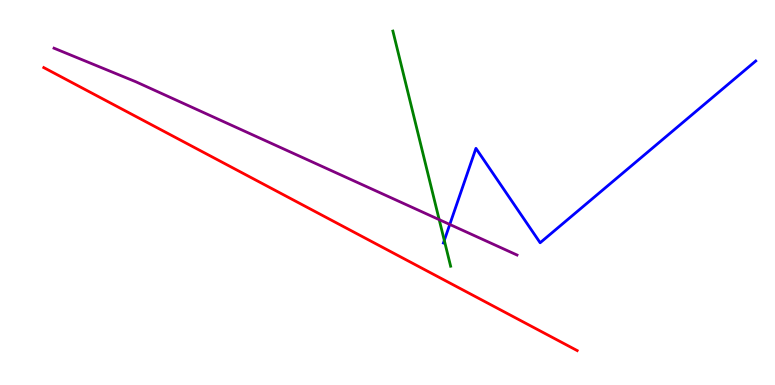[{'lines': ['blue', 'red'], 'intersections': []}, {'lines': ['green', 'red'], 'intersections': []}, {'lines': ['purple', 'red'], 'intersections': []}, {'lines': ['blue', 'green'], 'intersections': [{'x': 5.73, 'y': 3.76}]}, {'lines': ['blue', 'purple'], 'intersections': [{'x': 5.8, 'y': 4.17}]}, {'lines': ['green', 'purple'], 'intersections': [{'x': 5.67, 'y': 4.3}]}]